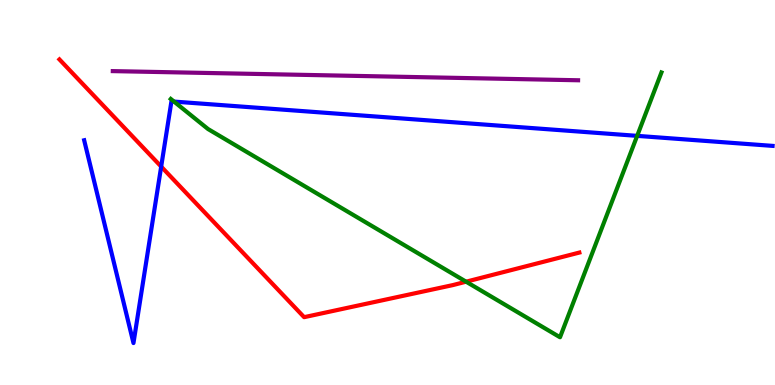[{'lines': ['blue', 'red'], 'intersections': [{'x': 2.08, 'y': 5.67}]}, {'lines': ['green', 'red'], 'intersections': [{'x': 6.01, 'y': 2.68}]}, {'lines': ['purple', 'red'], 'intersections': []}, {'lines': ['blue', 'green'], 'intersections': [{'x': 2.25, 'y': 7.36}, {'x': 8.22, 'y': 6.47}]}, {'lines': ['blue', 'purple'], 'intersections': []}, {'lines': ['green', 'purple'], 'intersections': []}]